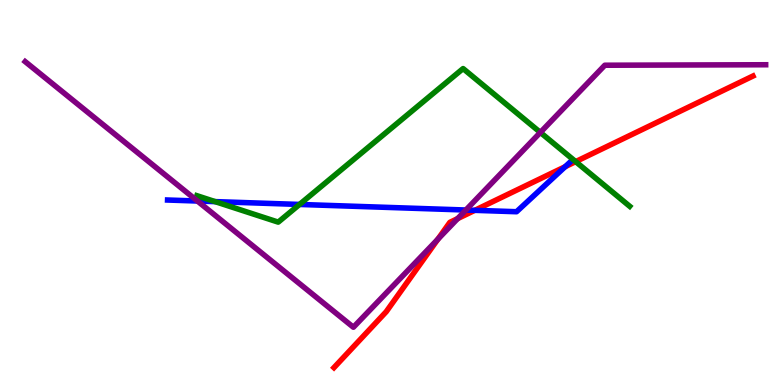[{'lines': ['blue', 'red'], 'intersections': [{'x': 6.13, 'y': 4.54}, {'x': 7.29, 'y': 5.67}]}, {'lines': ['green', 'red'], 'intersections': [{'x': 7.43, 'y': 5.8}]}, {'lines': ['purple', 'red'], 'intersections': [{'x': 5.65, 'y': 3.79}, {'x': 5.91, 'y': 4.32}]}, {'lines': ['blue', 'green'], 'intersections': [{'x': 2.78, 'y': 4.76}, {'x': 3.86, 'y': 4.69}]}, {'lines': ['blue', 'purple'], 'intersections': [{'x': 2.55, 'y': 4.78}, {'x': 6.01, 'y': 4.54}]}, {'lines': ['green', 'purple'], 'intersections': [{'x': 6.97, 'y': 6.56}]}]